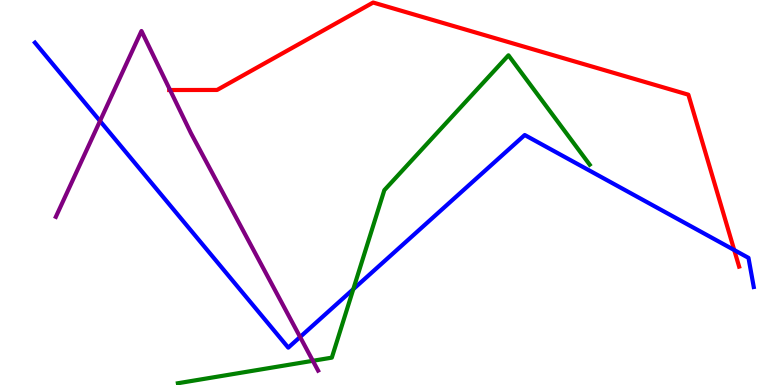[{'lines': ['blue', 'red'], 'intersections': [{'x': 9.47, 'y': 3.51}]}, {'lines': ['green', 'red'], 'intersections': []}, {'lines': ['purple', 'red'], 'intersections': [{'x': 2.19, 'y': 7.66}]}, {'lines': ['blue', 'green'], 'intersections': [{'x': 4.56, 'y': 2.49}]}, {'lines': ['blue', 'purple'], 'intersections': [{'x': 1.29, 'y': 6.86}, {'x': 3.87, 'y': 1.25}]}, {'lines': ['green', 'purple'], 'intersections': [{'x': 4.04, 'y': 0.629}]}]